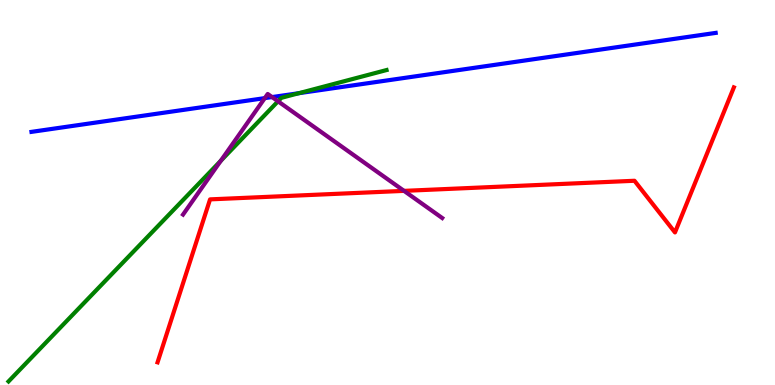[{'lines': ['blue', 'red'], 'intersections': []}, {'lines': ['green', 'red'], 'intersections': []}, {'lines': ['purple', 'red'], 'intersections': [{'x': 5.21, 'y': 5.04}]}, {'lines': ['blue', 'green'], 'intersections': [{'x': 3.86, 'y': 7.58}]}, {'lines': ['blue', 'purple'], 'intersections': [{'x': 3.42, 'y': 7.45}, {'x': 3.51, 'y': 7.48}]}, {'lines': ['green', 'purple'], 'intersections': [{'x': 2.85, 'y': 5.82}, {'x': 3.59, 'y': 7.37}]}]